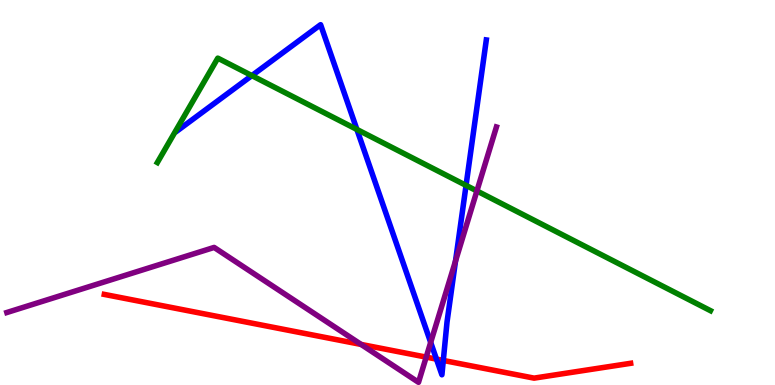[{'lines': ['blue', 'red'], 'intersections': [{'x': 5.63, 'y': 0.672}, {'x': 5.72, 'y': 0.638}]}, {'lines': ['green', 'red'], 'intersections': []}, {'lines': ['purple', 'red'], 'intersections': [{'x': 4.66, 'y': 1.05}, {'x': 5.5, 'y': 0.724}]}, {'lines': ['blue', 'green'], 'intersections': [{'x': 3.25, 'y': 8.04}, {'x': 4.61, 'y': 6.64}, {'x': 6.01, 'y': 5.18}]}, {'lines': ['blue', 'purple'], 'intersections': [{'x': 5.56, 'y': 1.11}, {'x': 5.88, 'y': 3.22}]}, {'lines': ['green', 'purple'], 'intersections': [{'x': 6.15, 'y': 5.04}]}]